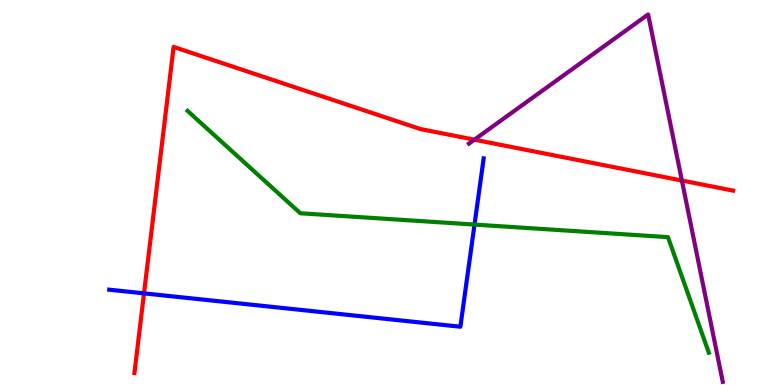[{'lines': ['blue', 'red'], 'intersections': [{'x': 1.86, 'y': 2.38}]}, {'lines': ['green', 'red'], 'intersections': []}, {'lines': ['purple', 'red'], 'intersections': [{'x': 6.12, 'y': 6.37}, {'x': 8.8, 'y': 5.31}]}, {'lines': ['blue', 'green'], 'intersections': [{'x': 6.12, 'y': 4.17}]}, {'lines': ['blue', 'purple'], 'intersections': []}, {'lines': ['green', 'purple'], 'intersections': []}]